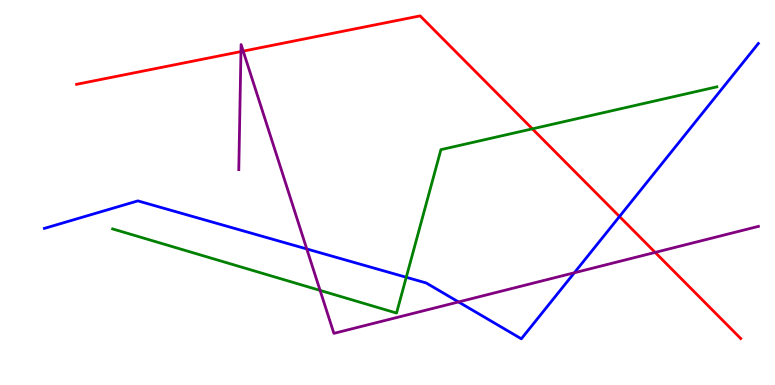[{'lines': ['blue', 'red'], 'intersections': [{'x': 7.99, 'y': 4.38}]}, {'lines': ['green', 'red'], 'intersections': [{'x': 6.87, 'y': 6.65}]}, {'lines': ['purple', 'red'], 'intersections': [{'x': 3.11, 'y': 8.66}, {'x': 3.14, 'y': 8.67}, {'x': 8.45, 'y': 3.44}]}, {'lines': ['blue', 'green'], 'intersections': [{'x': 5.24, 'y': 2.8}]}, {'lines': ['blue', 'purple'], 'intersections': [{'x': 3.96, 'y': 3.53}, {'x': 5.92, 'y': 2.16}, {'x': 7.41, 'y': 2.92}]}, {'lines': ['green', 'purple'], 'intersections': [{'x': 4.13, 'y': 2.46}]}]